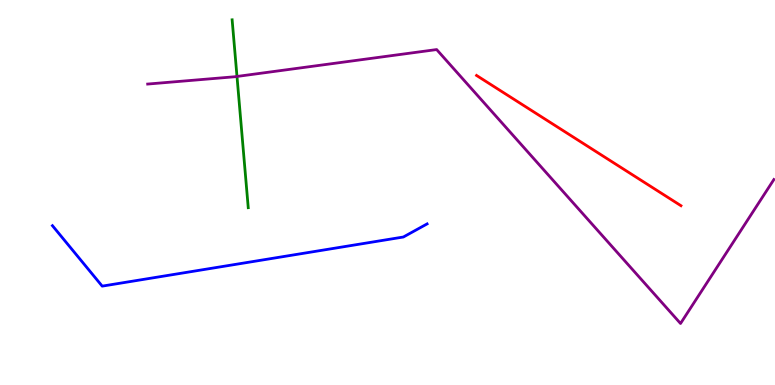[{'lines': ['blue', 'red'], 'intersections': []}, {'lines': ['green', 'red'], 'intersections': []}, {'lines': ['purple', 'red'], 'intersections': []}, {'lines': ['blue', 'green'], 'intersections': []}, {'lines': ['blue', 'purple'], 'intersections': []}, {'lines': ['green', 'purple'], 'intersections': [{'x': 3.06, 'y': 8.01}]}]